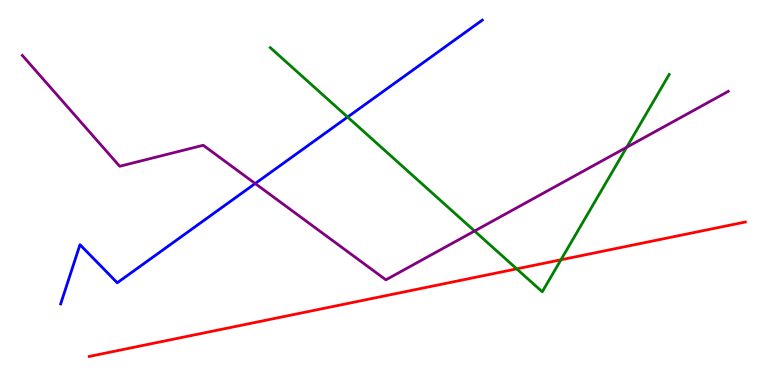[{'lines': ['blue', 'red'], 'intersections': []}, {'lines': ['green', 'red'], 'intersections': [{'x': 6.67, 'y': 3.02}, {'x': 7.24, 'y': 3.25}]}, {'lines': ['purple', 'red'], 'intersections': []}, {'lines': ['blue', 'green'], 'intersections': [{'x': 4.49, 'y': 6.96}]}, {'lines': ['blue', 'purple'], 'intersections': [{'x': 3.29, 'y': 5.23}]}, {'lines': ['green', 'purple'], 'intersections': [{'x': 6.12, 'y': 4.0}, {'x': 8.09, 'y': 6.17}]}]